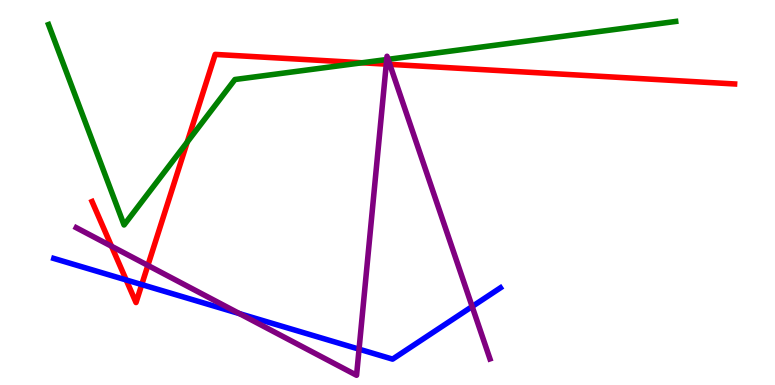[{'lines': ['blue', 'red'], 'intersections': [{'x': 1.63, 'y': 2.73}, {'x': 1.83, 'y': 2.61}]}, {'lines': ['green', 'red'], 'intersections': [{'x': 2.42, 'y': 6.31}, {'x': 4.67, 'y': 8.37}]}, {'lines': ['purple', 'red'], 'intersections': [{'x': 1.44, 'y': 3.6}, {'x': 1.91, 'y': 3.11}, {'x': 4.98, 'y': 8.33}, {'x': 5.03, 'y': 8.33}]}, {'lines': ['blue', 'green'], 'intersections': []}, {'lines': ['blue', 'purple'], 'intersections': [{'x': 3.09, 'y': 1.85}, {'x': 4.63, 'y': 0.931}, {'x': 6.09, 'y': 2.04}]}, {'lines': ['green', 'purple'], 'intersections': [{'x': 4.99, 'y': 8.45}, {'x': 5.01, 'y': 8.46}]}]